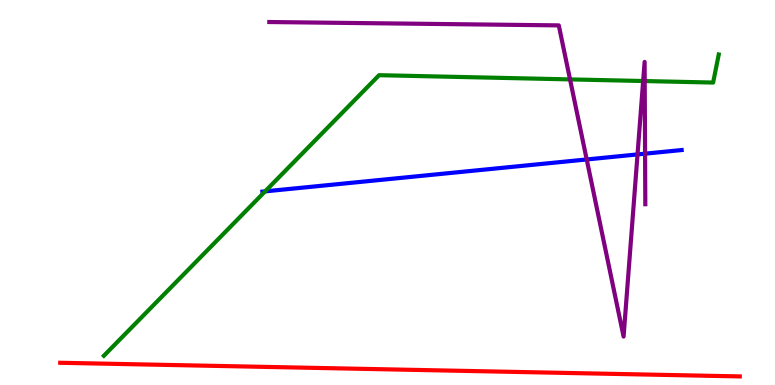[{'lines': ['blue', 'red'], 'intersections': []}, {'lines': ['green', 'red'], 'intersections': []}, {'lines': ['purple', 'red'], 'intersections': []}, {'lines': ['blue', 'green'], 'intersections': [{'x': 3.42, 'y': 5.03}]}, {'lines': ['blue', 'purple'], 'intersections': [{'x': 7.57, 'y': 5.86}, {'x': 8.23, 'y': 5.99}, {'x': 8.32, 'y': 6.01}]}, {'lines': ['green', 'purple'], 'intersections': [{'x': 7.36, 'y': 7.94}, {'x': 8.3, 'y': 7.9}, {'x': 8.32, 'y': 7.89}]}]